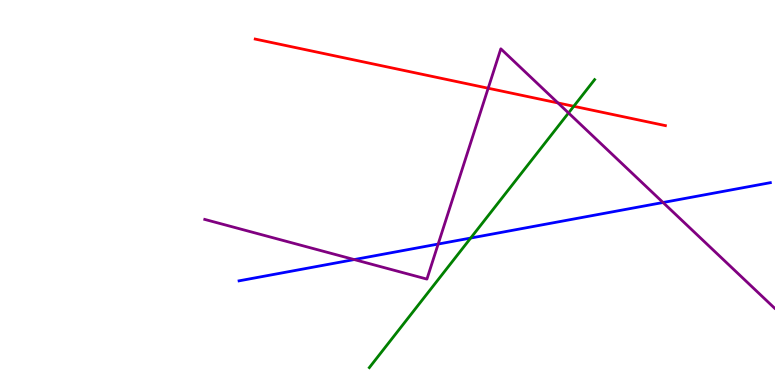[{'lines': ['blue', 'red'], 'intersections': []}, {'lines': ['green', 'red'], 'intersections': [{'x': 7.4, 'y': 7.24}]}, {'lines': ['purple', 'red'], 'intersections': [{'x': 6.3, 'y': 7.71}, {'x': 7.2, 'y': 7.33}]}, {'lines': ['blue', 'green'], 'intersections': [{'x': 6.07, 'y': 3.82}]}, {'lines': ['blue', 'purple'], 'intersections': [{'x': 4.57, 'y': 3.26}, {'x': 5.65, 'y': 3.66}, {'x': 8.56, 'y': 4.74}]}, {'lines': ['green', 'purple'], 'intersections': [{'x': 7.34, 'y': 7.07}]}]